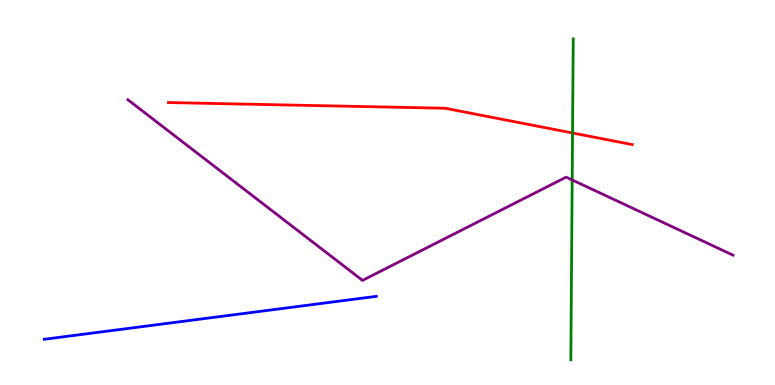[{'lines': ['blue', 'red'], 'intersections': []}, {'lines': ['green', 'red'], 'intersections': [{'x': 7.39, 'y': 6.55}]}, {'lines': ['purple', 'red'], 'intersections': []}, {'lines': ['blue', 'green'], 'intersections': []}, {'lines': ['blue', 'purple'], 'intersections': []}, {'lines': ['green', 'purple'], 'intersections': [{'x': 7.38, 'y': 5.33}]}]